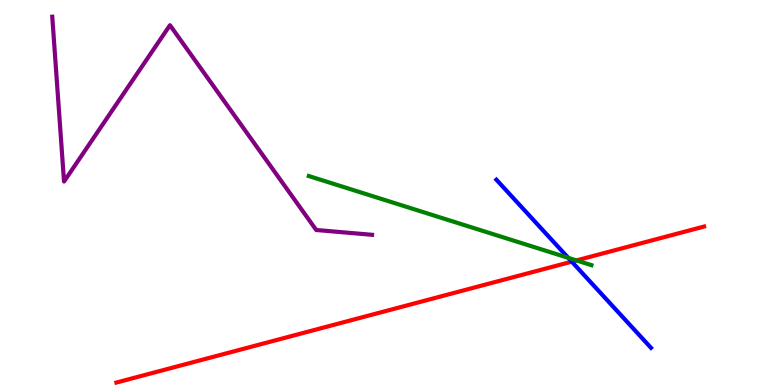[{'lines': ['blue', 'red'], 'intersections': [{'x': 7.38, 'y': 3.2}]}, {'lines': ['green', 'red'], 'intersections': [{'x': 7.44, 'y': 3.24}]}, {'lines': ['purple', 'red'], 'intersections': []}, {'lines': ['blue', 'green'], 'intersections': [{'x': 7.33, 'y': 3.3}]}, {'lines': ['blue', 'purple'], 'intersections': []}, {'lines': ['green', 'purple'], 'intersections': []}]